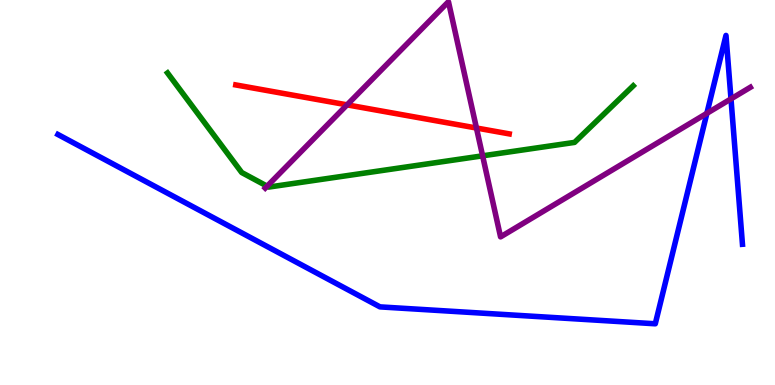[{'lines': ['blue', 'red'], 'intersections': []}, {'lines': ['green', 'red'], 'intersections': []}, {'lines': ['purple', 'red'], 'intersections': [{'x': 4.48, 'y': 7.28}, {'x': 6.15, 'y': 6.68}]}, {'lines': ['blue', 'green'], 'intersections': []}, {'lines': ['blue', 'purple'], 'intersections': [{'x': 9.12, 'y': 7.06}, {'x': 9.43, 'y': 7.43}]}, {'lines': ['green', 'purple'], 'intersections': [{'x': 3.45, 'y': 5.16}, {'x': 6.23, 'y': 5.95}]}]